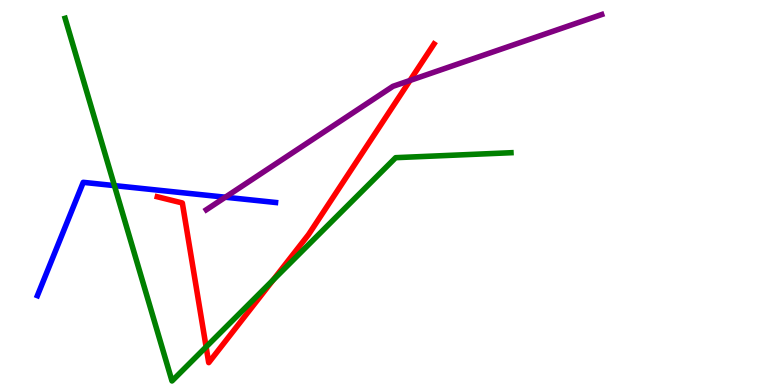[{'lines': ['blue', 'red'], 'intersections': []}, {'lines': ['green', 'red'], 'intersections': [{'x': 2.66, 'y': 0.99}, {'x': 3.52, 'y': 2.73}]}, {'lines': ['purple', 'red'], 'intersections': [{'x': 5.29, 'y': 7.91}]}, {'lines': ['blue', 'green'], 'intersections': [{'x': 1.48, 'y': 5.18}]}, {'lines': ['blue', 'purple'], 'intersections': [{'x': 2.91, 'y': 4.88}]}, {'lines': ['green', 'purple'], 'intersections': []}]